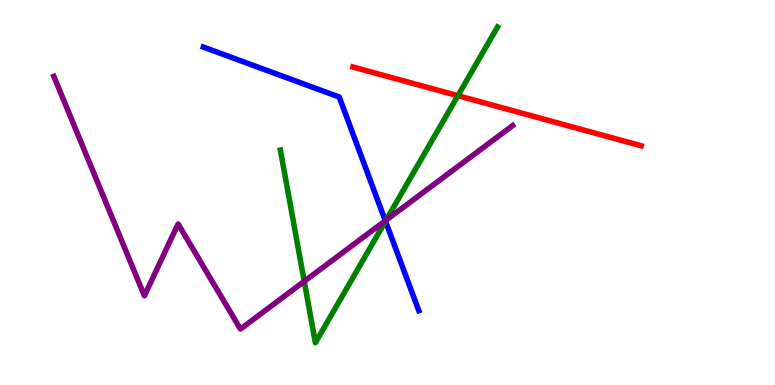[{'lines': ['blue', 'red'], 'intersections': []}, {'lines': ['green', 'red'], 'intersections': [{'x': 5.91, 'y': 7.51}]}, {'lines': ['purple', 'red'], 'intersections': []}, {'lines': ['blue', 'green'], 'intersections': [{'x': 4.97, 'y': 4.25}]}, {'lines': ['blue', 'purple'], 'intersections': [{'x': 4.97, 'y': 4.27}]}, {'lines': ['green', 'purple'], 'intersections': [{'x': 3.93, 'y': 2.69}, {'x': 4.98, 'y': 4.28}]}]